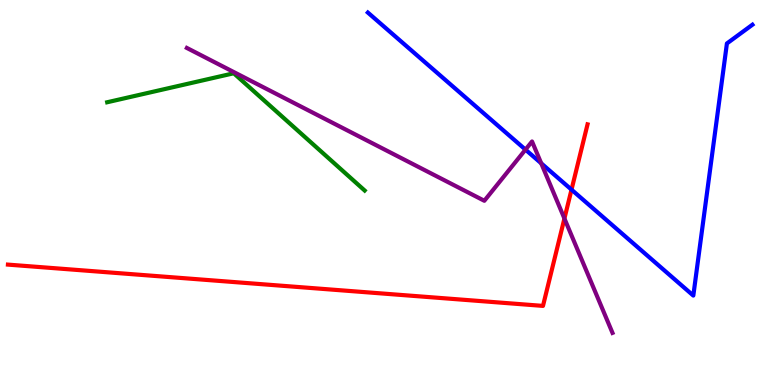[{'lines': ['blue', 'red'], 'intersections': [{'x': 7.37, 'y': 5.07}]}, {'lines': ['green', 'red'], 'intersections': []}, {'lines': ['purple', 'red'], 'intersections': [{'x': 7.28, 'y': 4.32}]}, {'lines': ['blue', 'green'], 'intersections': []}, {'lines': ['blue', 'purple'], 'intersections': [{'x': 6.78, 'y': 6.11}, {'x': 6.98, 'y': 5.76}]}, {'lines': ['green', 'purple'], 'intersections': []}]